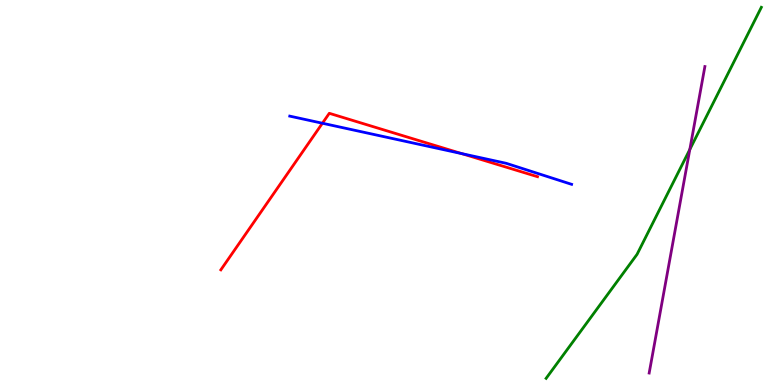[{'lines': ['blue', 'red'], 'intersections': [{'x': 4.16, 'y': 6.8}, {'x': 5.96, 'y': 6.01}]}, {'lines': ['green', 'red'], 'intersections': []}, {'lines': ['purple', 'red'], 'intersections': []}, {'lines': ['blue', 'green'], 'intersections': []}, {'lines': ['blue', 'purple'], 'intersections': []}, {'lines': ['green', 'purple'], 'intersections': [{'x': 8.9, 'y': 6.12}]}]